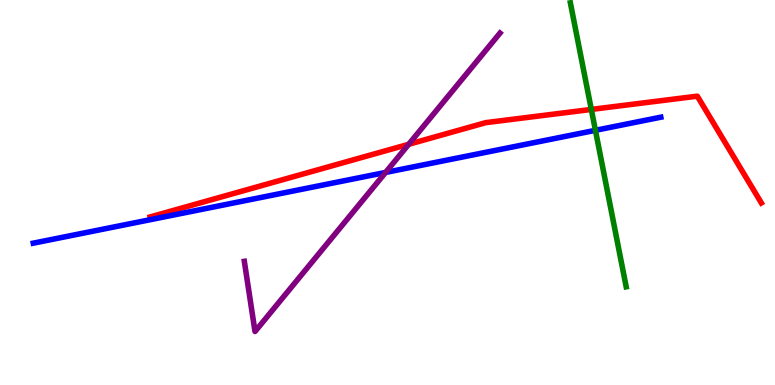[{'lines': ['blue', 'red'], 'intersections': []}, {'lines': ['green', 'red'], 'intersections': [{'x': 7.63, 'y': 7.16}]}, {'lines': ['purple', 'red'], 'intersections': [{'x': 5.27, 'y': 6.25}]}, {'lines': ['blue', 'green'], 'intersections': [{'x': 7.68, 'y': 6.62}]}, {'lines': ['blue', 'purple'], 'intersections': [{'x': 4.98, 'y': 5.52}]}, {'lines': ['green', 'purple'], 'intersections': []}]